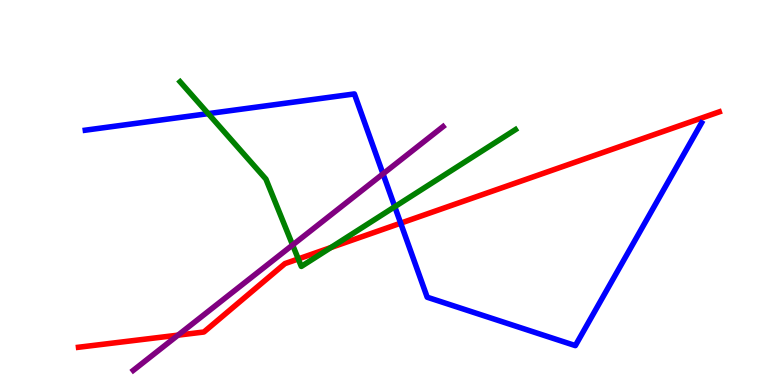[{'lines': ['blue', 'red'], 'intersections': [{'x': 5.17, 'y': 4.2}]}, {'lines': ['green', 'red'], 'intersections': [{'x': 3.85, 'y': 3.27}, {'x': 4.27, 'y': 3.57}]}, {'lines': ['purple', 'red'], 'intersections': [{'x': 2.3, 'y': 1.29}]}, {'lines': ['blue', 'green'], 'intersections': [{'x': 2.69, 'y': 7.05}, {'x': 5.09, 'y': 4.63}]}, {'lines': ['blue', 'purple'], 'intersections': [{'x': 4.94, 'y': 5.48}]}, {'lines': ['green', 'purple'], 'intersections': [{'x': 3.78, 'y': 3.64}]}]